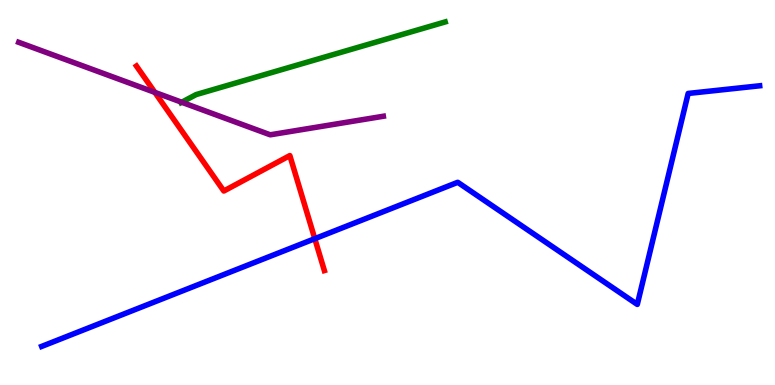[{'lines': ['blue', 'red'], 'intersections': [{'x': 4.06, 'y': 3.8}]}, {'lines': ['green', 'red'], 'intersections': []}, {'lines': ['purple', 'red'], 'intersections': [{'x': 2.0, 'y': 7.6}]}, {'lines': ['blue', 'green'], 'intersections': []}, {'lines': ['blue', 'purple'], 'intersections': []}, {'lines': ['green', 'purple'], 'intersections': [{'x': 2.34, 'y': 7.34}]}]